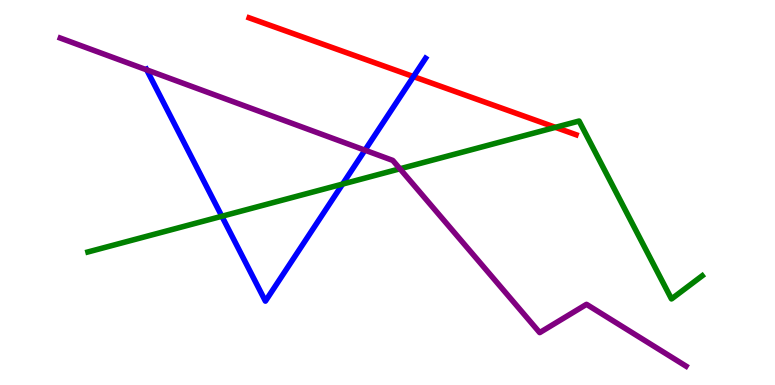[{'lines': ['blue', 'red'], 'intersections': [{'x': 5.34, 'y': 8.01}]}, {'lines': ['green', 'red'], 'intersections': [{'x': 7.17, 'y': 6.69}]}, {'lines': ['purple', 'red'], 'intersections': []}, {'lines': ['blue', 'green'], 'intersections': [{'x': 2.86, 'y': 4.38}, {'x': 4.42, 'y': 5.22}]}, {'lines': ['blue', 'purple'], 'intersections': [{'x': 1.89, 'y': 8.19}, {'x': 4.71, 'y': 6.1}]}, {'lines': ['green', 'purple'], 'intersections': [{'x': 5.16, 'y': 5.62}]}]